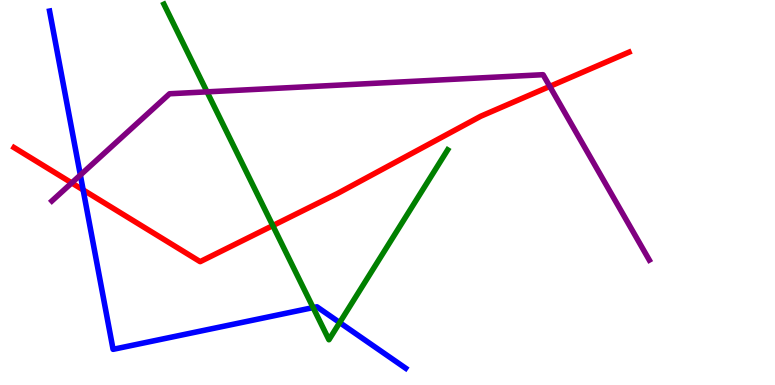[{'lines': ['blue', 'red'], 'intersections': [{'x': 1.07, 'y': 5.07}]}, {'lines': ['green', 'red'], 'intersections': [{'x': 3.52, 'y': 4.14}]}, {'lines': ['purple', 'red'], 'intersections': [{'x': 0.925, 'y': 5.25}, {'x': 7.09, 'y': 7.76}]}, {'lines': ['blue', 'green'], 'intersections': [{'x': 4.04, 'y': 2.01}, {'x': 4.38, 'y': 1.62}]}, {'lines': ['blue', 'purple'], 'intersections': [{'x': 1.04, 'y': 5.45}]}, {'lines': ['green', 'purple'], 'intersections': [{'x': 2.67, 'y': 7.61}]}]